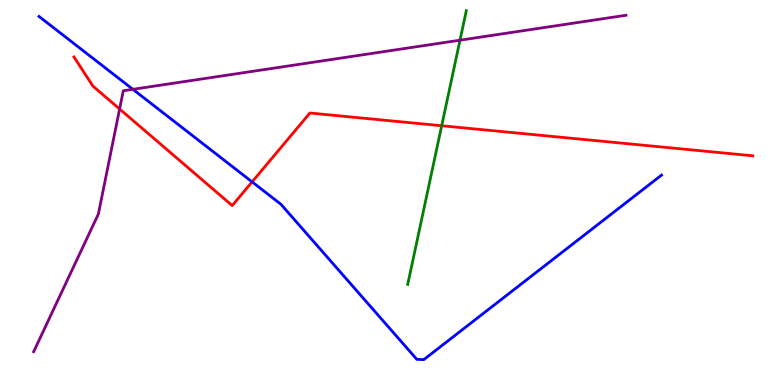[{'lines': ['blue', 'red'], 'intersections': [{'x': 3.25, 'y': 5.28}]}, {'lines': ['green', 'red'], 'intersections': [{'x': 5.7, 'y': 6.73}]}, {'lines': ['purple', 'red'], 'intersections': [{'x': 1.54, 'y': 7.17}]}, {'lines': ['blue', 'green'], 'intersections': []}, {'lines': ['blue', 'purple'], 'intersections': [{'x': 1.71, 'y': 7.68}]}, {'lines': ['green', 'purple'], 'intersections': [{'x': 5.94, 'y': 8.96}]}]